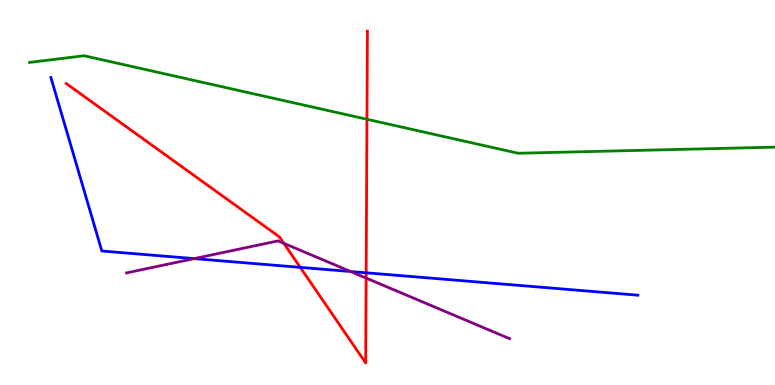[{'lines': ['blue', 'red'], 'intersections': [{'x': 3.87, 'y': 3.06}, {'x': 4.72, 'y': 2.91}]}, {'lines': ['green', 'red'], 'intersections': [{'x': 4.73, 'y': 6.9}]}, {'lines': ['purple', 'red'], 'intersections': [{'x': 3.66, 'y': 3.68}, {'x': 4.72, 'y': 2.78}]}, {'lines': ['blue', 'green'], 'intersections': []}, {'lines': ['blue', 'purple'], 'intersections': [{'x': 2.51, 'y': 3.28}, {'x': 4.52, 'y': 2.95}]}, {'lines': ['green', 'purple'], 'intersections': []}]